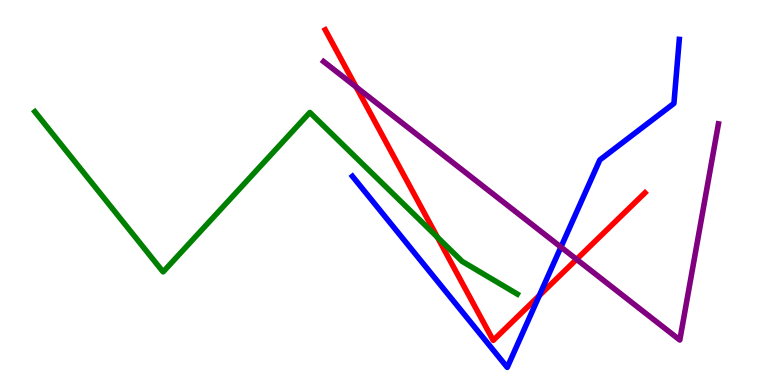[{'lines': ['blue', 'red'], 'intersections': [{'x': 6.96, 'y': 2.32}]}, {'lines': ['green', 'red'], 'intersections': [{'x': 5.64, 'y': 3.84}]}, {'lines': ['purple', 'red'], 'intersections': [{'x': 4.6, 'y': 7.74}, {'x': 7.44, 'y': 3.26}]}, {'lines': ['blue', 'green'], 'intersections': []}, {'lines': ['blue', 'purple'], 'intersections': [{'x': 7.24, 'y': 3.58}]}, {'lines': ['green', 'purple'], 'intersections': []}]